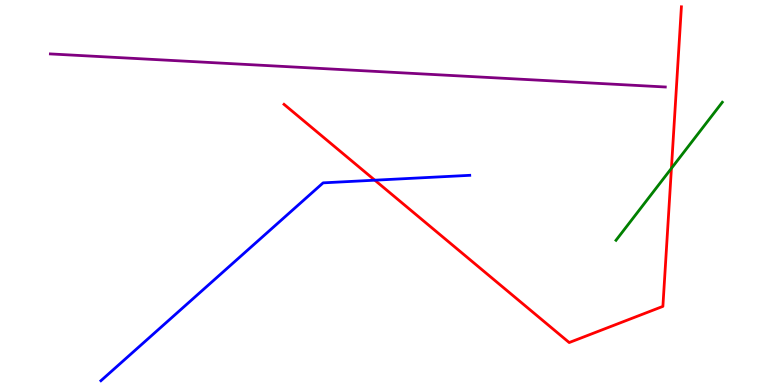[{'lines': ['blue', 'red'], 'intersections': [{'x': 4.84, 'y': 5.32}]}, {'lines': ['green', 'red'], 'intersections': [{'x': 8.66, 'y': 5.63}]}, {'lines': ['purple', 'red'], 'intersections': []}, {'lines': ['blue', 'green'], 'intersections': []}, {'lines': ['blue', 'purple'], 'intersections': []}, {'lines': ['green', 'purple'], 'intersections': []}]